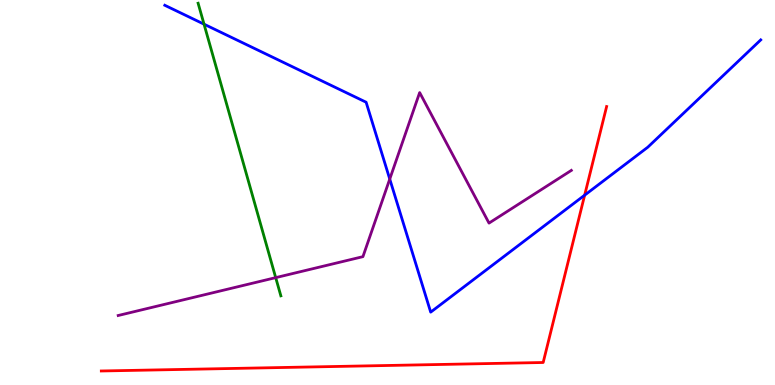[{'lines': ['blue', 'red'], 'intersections': [{'x': 7.54, 'y': 4.93}]}, {'lines': ['green', 'red'], 'intersections': []}, {'lines': ['purple', 'red'], 'intersections': []}, {'lines': ['blue', 'green'], 'intersections': [{'x': 2.63, 'y': 9.37}]}, {'lines': ['blue', 'purple'], 'intersections': [{'x': 5.03, 'y': 5.35}]}, {'lines': ['green', 'purple'], 'intersections': [{'x': 3.56, 'y': 2.79}]}]